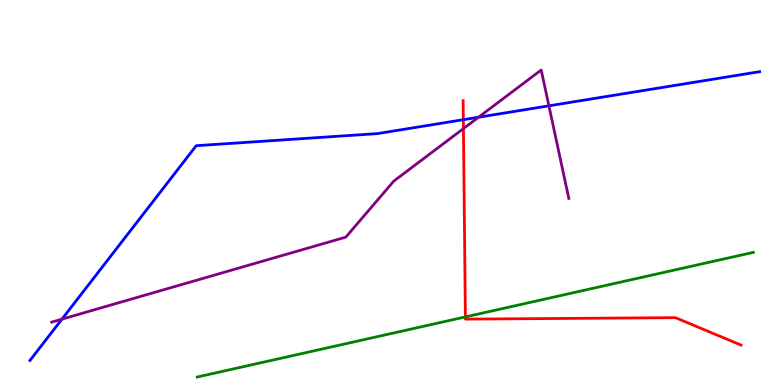[{'lines': ['blue', 'red'], 'intersections': [{'x': 5.98, 'y': 6.89}]}, {'lines': ['green', 'red'], 'intersections': [{'x': 6.01, 'y': 1.77}]}, {'lines': ['purple', 'red'], 'intersections': [{'x': 5.98, 'y': 6.66}]}, {'lines': ['blue', 'green'], 'intersections': []}, {'lines': ['blue', 'purple'], 'intersections': [{'x': 0.799, 'y': 1.71}, {'x': 6.17, 'y': 6.96}, {'x': 7.08, 'y': 7.25}]}, {'lines': ['green', 'purple'], 'intersections': []}]